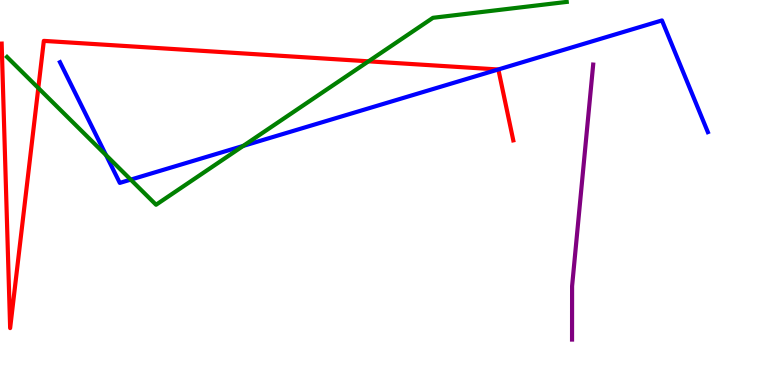[{'lines': ['blue', 'red'], 'intersections': [{'x': 6.43, 'y': 8.2}]}, {'lines': ['green', 'red'], 'intersections': [{'x': 0.494, 'y': 7.71}, {'x': 4.76, 'y': 8.41}]}, {'lines': ['purple', 'red'], 'intersections': []}, {'lines': ['blue', 'green'], 'intersections': [{'x': 1.37, 'y': 5.97}, {'x': 1.69, 'y': 5.33}, {'x': 3.14, 'y': 6.21}]}, {'lines': ['blue', 'purple'], 'intersections': []}, {'lines': ['green', 'purple'], 'intersections': []}]